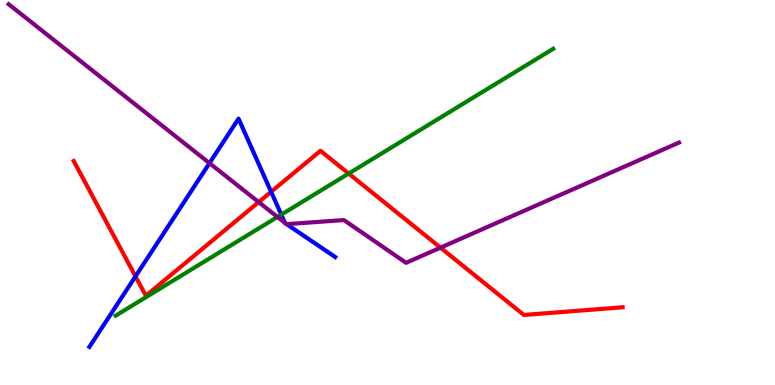[{'lines': ['blue', 'red'], 'intersections': [{'x': 1.75, 'y': 2.82}, {'x': 3.5, 'y': 5.02}]}, {'lines': ['green', 'red'], 'intersections': [{'x': 4.5, 'y': 5.49}]}, {'lines': ['purple', 'red'], 'intersections': [{'x': 3.34, 'y': 4.75}, {'x': 5.68, 'y': 3.57}]}, {'lines': ['blue', 'green'], 'intersections': [{'x': 3.63, 'y': 4.42}]}, {'lines': ['blue', 'purple'], 'intersections': [{'x': 2.7, 'y': 5.76}, {'x': 3.68, 'y': 4.21}, {'x': 3.69, 'y': 4.19}, {'x': 3.7, 'y': 4.18}]}, {'lines': ['green', 'purple'], 'intersections': [{'x': 3.58, 'y': 4.36}]}]